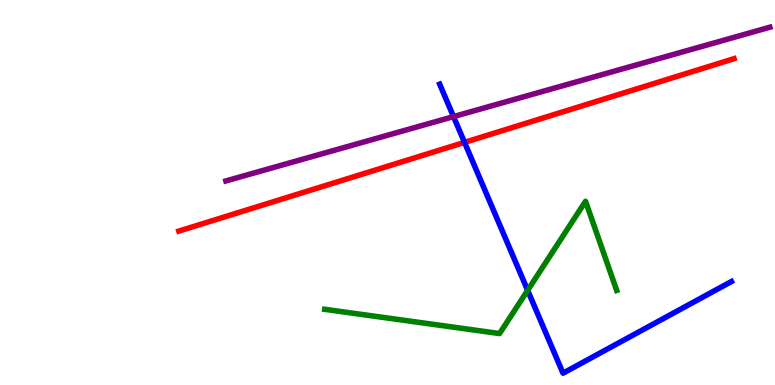[{'lines': ['blue', 'red'], 'intersections': [{'x': 5.99, 'y': 6.3}]}, {'lines': ['green', 'red'], 'intersections': []}, {'lines': ['purple', 'red'], 'intersections': []}, {'lines': ['blue', 'green'], 'intersections': [{'x': 6.81, 'y': 2.46}]}, {'lines': ['blue', 'purple'], 'intersections': [{'x': 5.85, 'y': 6.97}]}, {'lines': ['green', 'purple'], 'intersections': []}]